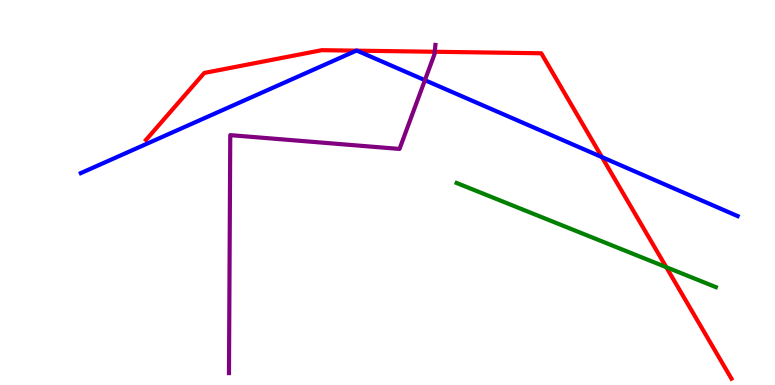[{'lines': ['blue', 'red'], 'intersections': [{'x': 4.6, 'y': 8.68}, {'x': 4.61, 'y': 8.68}, {'x': 7.77, 'y': 5.92}]}, {'lines': ['green', 'red'], 'intersections': [{'x': 8.6, 'y': 3.06}]}, {'lines': ['purple', 'red'], 'intersections': [{'x': 5.61, 'y': 8.66}]}, {'lines': ['blue', 'green'], 'intersections': []}, {'lines': ['blue', 'purple'], 'intersections': [{'x': 5.48, 'y': 7.92}]}, {'lines': ['green', 'purple'], 'intersections': []}]